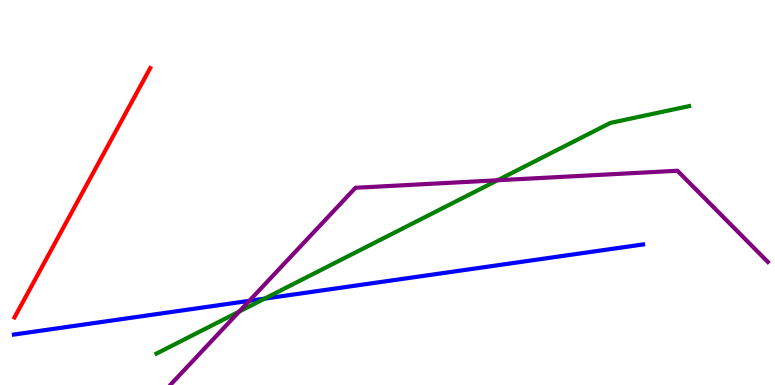[{'lines': ['blue', 'red'], 'intersections': []}, {'lines': ['green', 'red'], 'intersections': []}, {'lines': ['purple', 'red'], 'intersections': []}, {'lines': ['blue', 'green'], 'intersections': [{'x': 3.41, 'y': 2.24}]}, {'lines': ['blue', 'purple'], 'intersections': [{'x': 3.22, 'y': 2.19}]}, {'lines': ['green', 'purple'], 'intersections': [{'x': 3.09, 'y': 1.91}, {'x': 6.42, 'y': 5.32}]}]